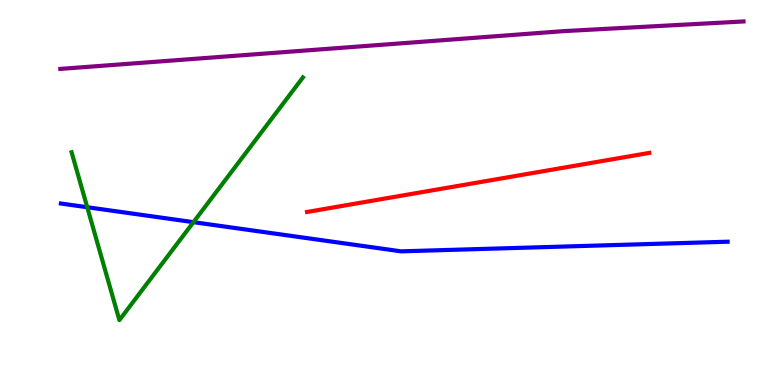[{'lines': ['blue', 'red'], 'intersections': []}, {'lines': ['green', 'red'], 'intersections': []}, {'lines': ['purple', 'red'], 'intersections': []}, {'lines': ['blue', 'green'], 'intersections': [{'x': 1.13, 'y': 4.62}, {'x': 2.5, 'y': 4.23}]}, {'lines': ['blue', 'purple'], 'intersections': []}, {'lines': ['green', 'purple'], 'intersections': []}]